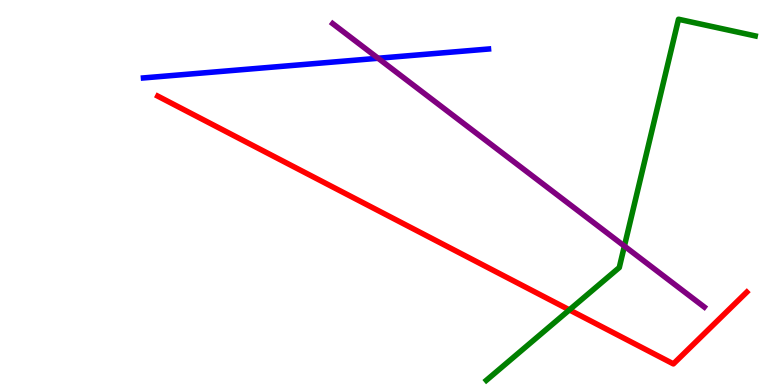[{'lines': ['blue', 'red'], 'intersections': []}, {'lines': ['green', 'red'], 'intersections': [{'x': 7.35, 'y': 1.95}]}, {'lines': ['purple', 'red'], 'intersections': []}, {'lines': ['blue', 'green'], 'intersections': []}, {'lines': ['blue', 'purple'], 'intersections': [{'x': 4.88, 'y': 8.49}]}, {'lines': ['green', 'purple'], 'intersections': [{'x': 8.06, 'y': 3.61}]}]